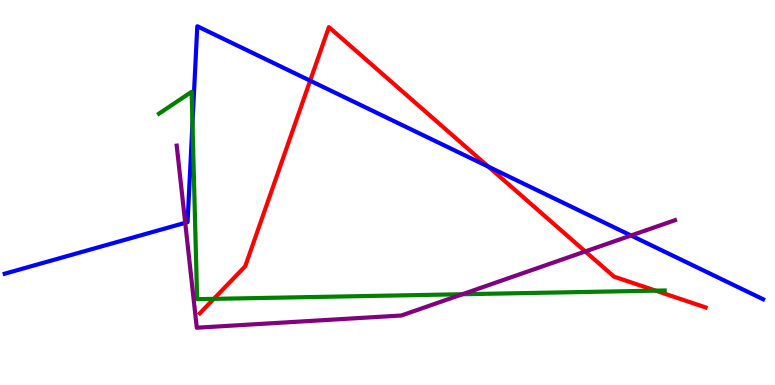[{'lines': ['blue', 'red'], 'intersections': [{'x': 4.0, 'y': 7.9}, {'x': 6.3, 'y': 5.67}]}, {'lines': ['green', 'red'], 'intersections': [{'x': 2.76, 'y': 2.24}, {'x': 8.46, 'y': 2.45}]}, {'lines': ['purple', 'red'], 'intersections': [{'x': 7.55, 'y': 3.47}]}, {'lines': ['blue', 'green'], 'intersections': [{'x': 2.48, 'y': 6.8}]}, {'lines': ['blue', 'purple'], 'intersections': [{'x': 2.39, 'y': 4.21}, {'x': 8.14, 'y': 3.88}]}, {'lines': ['green', 'purple'], 'intersections': [{'x': 5.97, 'y': 2.36}]}]